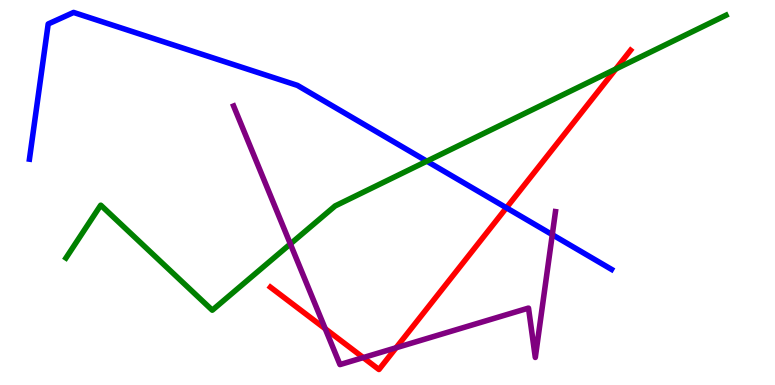[{'lines': ['blue', 'red'], 'intersections': [{'x': 6.53, 'y': 4.6}]}, {'lines': ['green', 'red'], 'intersections': [{'x': 7.95, 'y': 8.21}]}, {'lines': ['purple', 'red'], 'intersections': [{'x': 4.2, 'y': 1.46}, {'x': 4.69, 'y': 0.712}, {'x': 5.11, 'y': 0.967}]}, {'lines': ['blue', 'green'], 'intersections': [{'x': 5.51, 'y': 5.81}]}, {'lines': ['blue', 'purple'], 'intersections': [{'x': 7.13, 'y': 3.9}]}, {'lines': ['green', 'purple'], 'intersections': [{'x': 3.75, 'y': 3.66}]}]